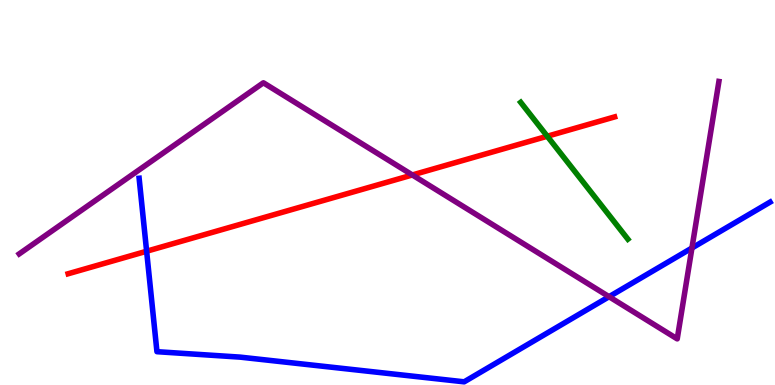[{'lines': ['blue', 'red'], 'intersections': [{'x': 1.89, 'y': 3.47}]}, {'lines': ['green', 'red'], 'intersections': [{'x': 7.06, 'y': 6.46}]}, {'lines': ['purple', 'red'], 'intersections': [{'x': 5.32, 'y': 5.46}]}, {'lines': ['blue', 'green'], 'intersections': []}, {'lines': ['blue', 'purple'], 'intersections': [{'x': 7.86, 'y': 2.29}, {'x': 8.93, 'y': 3.56}]}, {'lines': ['green', 'purple'], 'intersections': []}]